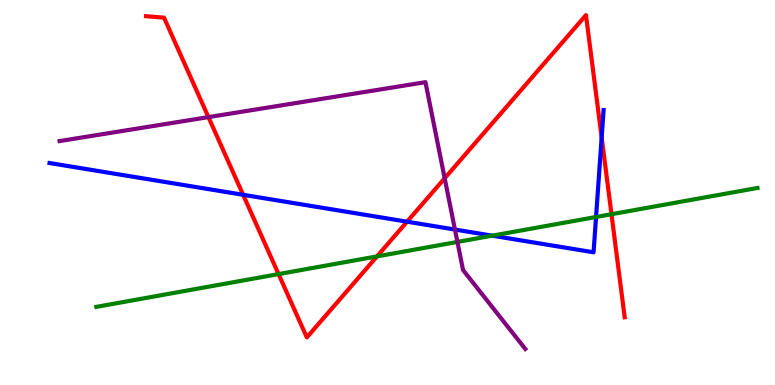[{'lines': ['blue', 'red'], 'intersections': [{'x': 3.14, 'y': 4.94}, {'x': 5.25, 'y': 4.24}, {'x': 7.76, 'y': 6.43}]}, {'lines': ['green', 'red'], 'intersections': [{'x': 3.59, 'y': 2.88}, {'x': 4.86, 'y': 3.34}, {'x': 7.89, 'y': 4.44}]}, {'lines': ['purple', 'red'], 'intersections': [{'x': 2.69, 'y': 6.96}, {'x': 5.74, 'y': 5.37}]}, {'lines': ['blue', 'green'], 'intersections': [{'x': 6.35, 'y': 3.88}, {'x': 7.69, 'y': 4.36}]}, {'lines': ['blue', 'purple'], 'intersections': [{'x': 5.87, 'y': 4.04}]}, {'lines': ['green', 'purple'], 'intersections': [{'x': 5.9, 'y': 3.72}]}]